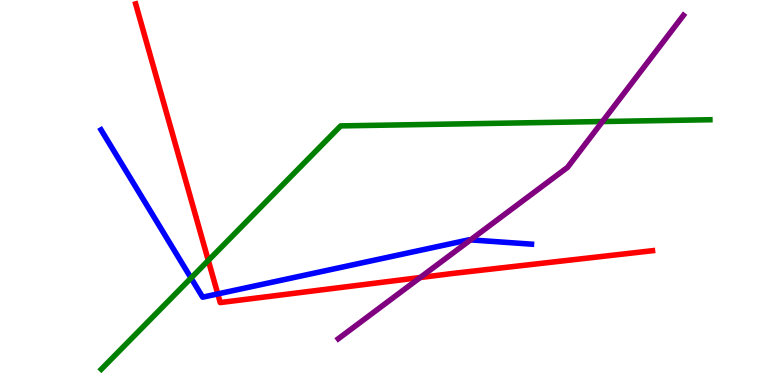[{'lines': ['blue', 'red'], 'intersections': [{'x': 2.81, 'y': 2.37}]}, {'lines': ['green', 'red'], 'intersections': [{'x': 2.69, 'y': 3.23}]}, {'lines': ['purple', 'red'], 'intersections': [{'x': 5.42, 'y': 2.79}]}, {'lines': ['blue', 'green'], 'intersections': [{'x': 2.47, 'y': 2.78}]}, {'lines': ['blue', 'purple'], 'intersections': [{'x': 6.07, 'y': 3.77}]}, {'lines': ['green', 'purple'], 'intersections': [{'x': 7.77, 'y': 6.84}]}]